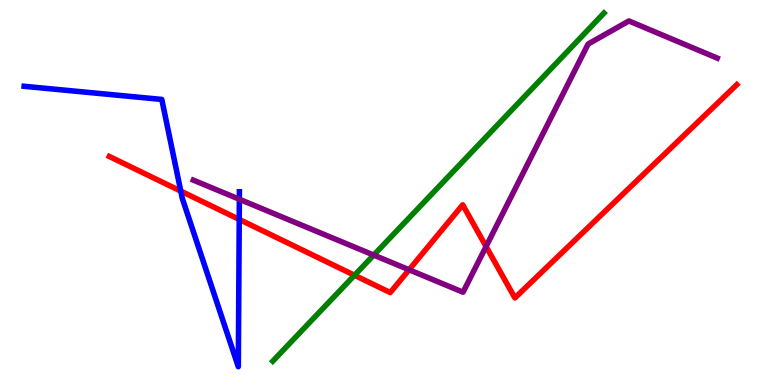[{'lines': ['blue', 'red'], 'intersections': [{'x': 2.33, 'y': 5.04}, {'x': 3.09, 'y': 4.3}]}, {'lines': ['green', 'red'], 'intersections': [{'x': 4.57, 'y': 2.85}]}, {'lines': ['purple', 'red'], 'intersections': [{'x': 5.28, 'y': 2.99}, {'x': 6.27, 'y': 3.6}]}, {'lines': ['blue', 'green'], 'intersections': []}, {'lines': ['blue', 'purple'], 'intersections': [{'x': 3.09, 'y': 4.82}]}, {'lines': ['green', 'purple'], 'intersections': [{'x': 4.82, 'y': 3.37}]}]